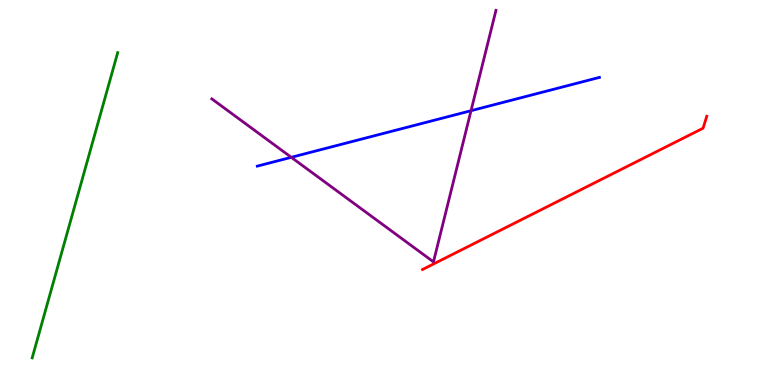[{'lines': ['blue', 'red'], 'intersections': []}, {'lines': ['green', 'red'], 'intersections': []}, {'lines': ['purple', 'red'], 'intersections': []}, {'lines': ['blue', 'green'], 'intersections': []}, {'lines': ['blue', 'purple'], 'intersections': [{'x': 3.76, 'y': 5.91}, {'x': 6.08, 'y': 7.12}]}, {'lines': ['green', 'purple'], 'intersections': []}]